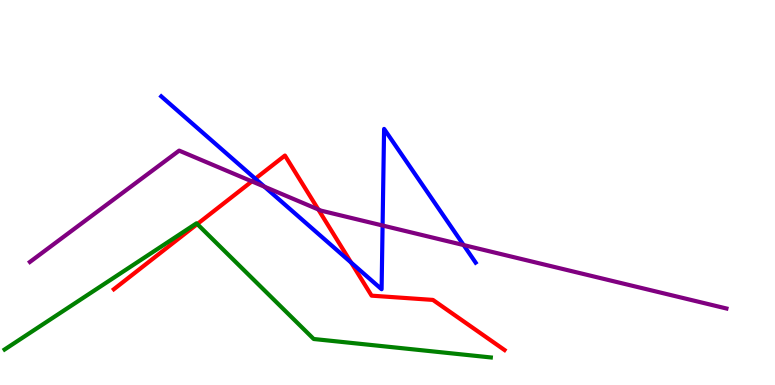[{'lines': ['blue', 'red'], 'intersections': [{'x': 3.29, 'y': 5.36}, {'x': 4.53, 'y': 3.18}]}, {'lines': ['green', 'red'], 'intersections': [{'x': 2.55, 'y': 4.18}]}, {'lines': ['purple', 'red'], 'intersections': [{'x': 3.25, 'y': 5.29}, {'x': 4.11, 'y': 4.56}]}, {'lines': ['blue', 'green'], 'intersections': []}, {'lines': ['blue', 'purple'], 'intersections': [{'x': 3.41, 'y': 5.15}, {'x': 4.94, 'y': 4.14}, {'x': 5.98, 'y': 3.63}]}, {'lines': ['green', 'purple'], 'intersections': []}]